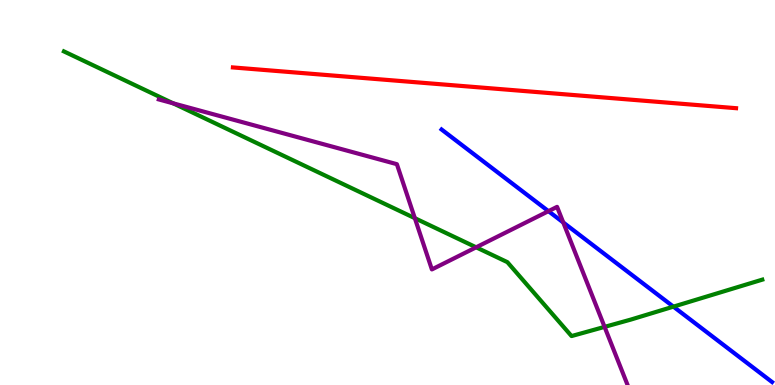[{'lines': ['blue', 'red'], 'intersections': []}, {'lines': ['green', 'red'], 'intersections': []}, {'lines': ['purple', 'red'], 'intersections': []}, {'lines': ['blue', 'green'], 'intersections': [{'x': 8.69, 'y': 2.04}]}, {'lines': ['blue', 'purple'], 'intersections': [{'x': 7.08, 'y': 4.52}, {'x': 7.27, 'y': 4.22}]}, {'lines': ['green', 'purple'], 'intersections': [{'x': 2.24, 'y': 7.32}, {'x': 5.35, 'y': 4.33}, {'x': 6.14, 'y': 3.58}, {'x': 7.8, 'y': 1.51}]}]